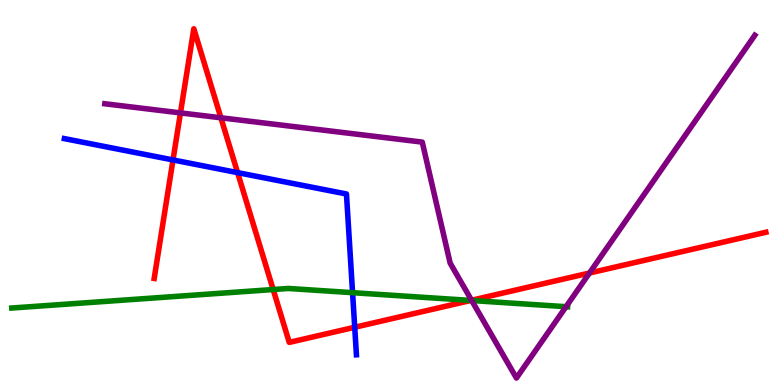[{'lines': ['blue', 'red'], 'intersections': [{'x': 2.23, 'y': 5.85}, {'x': 3.07, 'y': 5.52}, {'x': 4.58, 'y': 1.5}]}, {'lines': ['green', 'red'], 'intersections': [{'x': 3.52, 'y': 2.48}, {'x': 6.07, 'y': 2.2}]}, {'lines': ['purple', 'red'], 'intersections': [{'x': 2.33, 'y': 7.07}, {'x': 2.85, 'y': 6.94}, {'x': 6.08, 'y': 2.2}, {'x': 7.61, 'y': 2.91}]}, {'lines': ['blue', 'green'], 'intersections': [{'x': 4.55, 'y': 2.4}]}, {'lines': ['blue', 'purple'], 'intersections': []}, {'lines': ['green', 'purple'], 'intersections': [{'x': 6.09, 'y': 2.19}, {'x': 7.3, 'y': 2.03}]}]